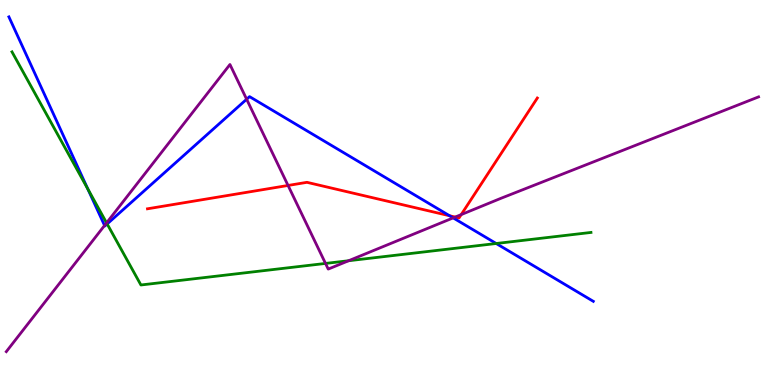[{'lines': ['blue', 'red'], 'intersections': [{'x': 5.8, 'y': 4.4}]}, {'lines': ['green', 'red'], 'intersections': []}, {'lines': ['purple', 'red'], 'intersections': [{'x': 3.72, 'y': 5.18}, {'x': 5.87, 'y': 4.36}, {'x': 5.95, 'y': 4.43}]}, {'lines': ['blue', 'green'], 'intersections': [{'x': 1.13, 'y': 5.09}, {'x': 1.38, 'y': 4.18}, {'x': 6.4, 'y': 3.68}]}, {'lines': ['blue', 'purple'], 'intersections': [{'x': 1.35, 'y': 4.14}, {'x': 3.18, 'y': 7.42}, {'x': 5.85, 'y': 4.34}]}, {'lines': ['green', 'purple'], 'intersections': [{'x': 1.38, 'y': 4.21}, {'x': 4.2, 'y': 3.16}, {'x': 4.5, 'y': 3.23}]}]